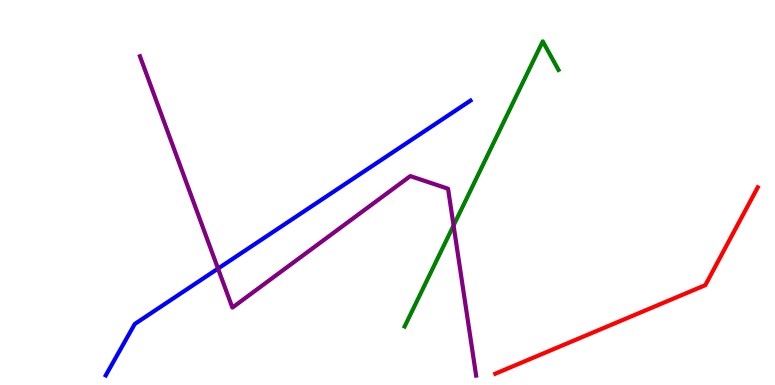[{'lines': ['blue', 'red'], 'intersections': []}, {'lines': ['green', 'red'], 'intersections': []}, {'lines': ['purple', 'red'], 'intersections': []}, {'lines': ['blue', 'green'], 'intersections': []}, {'lines': ['blue', 'purple'], 'intersections': [{'x': 2.81, 'y': 3.02}]}, {'lines': ['green', 'purple'], 'intersections': [{'x': 5.85, 'y': 4.14}]}]